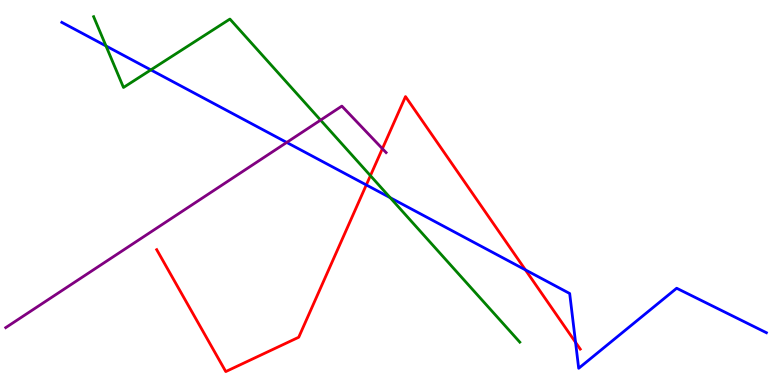[{'lines': ['blue', 'red'], 'intersections': [{'x': 4.73, 'y': 5.2}, {'x': 6.78, 'y': 2.99}, {'x': 7.43, 'y': 1.11}]}, {'lines': ['green', 'red'], 'intersections': [{'x': 4.78, 'y': 5.44}]}, {'lines': ['purple', 'red'], 'intersections': [{'x': 4.93, 'y': 6.14}]}, {'lines': ['blue', 'green'], 'intersections': [{'x': 1.37, 'y': 8.81}, {'x': 1.95, 'y': 8.18}, {'x': 5.03, 'y': 4.87}]}, {'lines': ['blue', 'purple'], 'intersections': [{'x': 3.7, 'y': 6.3}]}, {'lines': ['green', 'purple'], 'intersections': [{'x': 4.14, 'y': 6.88}]}]